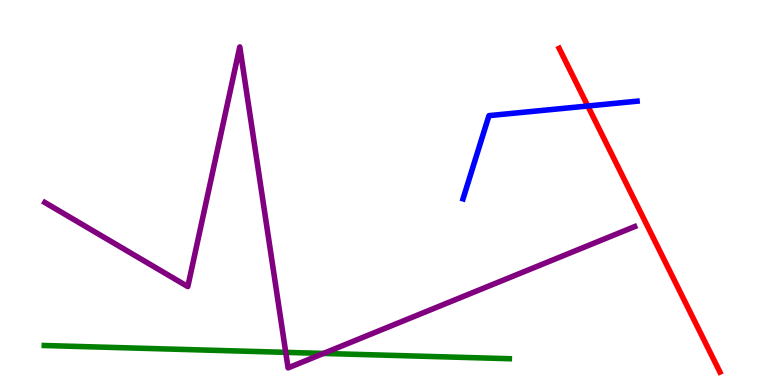[{'lines': ['blue', 'red'], 'intersections': [{'x': 7.58, 'y': 7.25}]}, {'lines': ['green', 'red'], 'intersections': []}, {'lines': ['purple', 'red'], 'intersections': []}, {'lines': ['blue', 'green'], 'intersections': []}, {'lines': ['blue', 'purple'], 'intersections': []}, {'lines': ['green', 'purple'], 'intersections': [{'x': 3.69, 'y': 0.848}, {'x': 4.17, 'y': 0.82}]}]